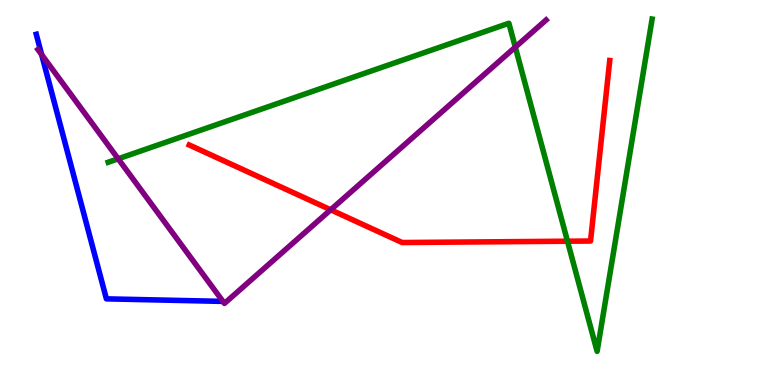[{'lines': ['blue', 'red'], 'intersections': []}, {'lines': ['green', 'red'], 'intersections': [{'x': 7.32, 'y': 3.73}]}, {'lines': ['purple', 'red'], 'intersections': [{'x': 4.27, 'y': 4.55}]}, {'lines': ['blue', 'green'], 'intersections': []}, {'lines': ['blue', 'purple'], 'intersections': [{'x': 0.537, 'y': 8.58}]}, {'lines': ['green', 'purple'], 'intersections': [{'x': 1.52, 'y': 5.88}, {'x': 6.65, 'y': 8.78}]}]